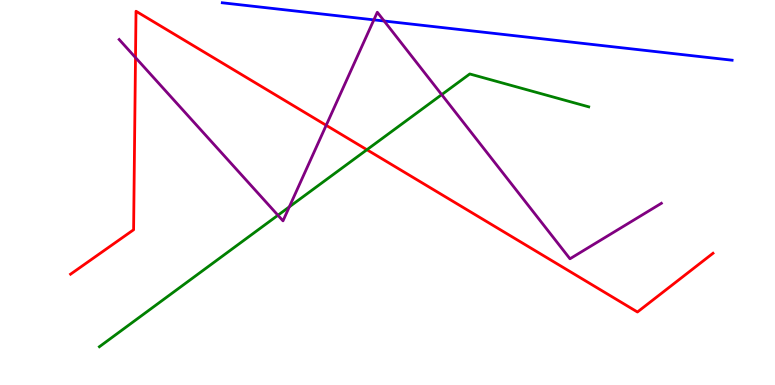[{'lines': ['blue', 'red'], 'intersections': []}, {'lines': ['green', 'red'], 'intersections': [{'x': 4.73, 'y': 6.11}]}, {'lines': ['purple', 'red'], 'intersections': [{'x': 1.75, 'y': 8.5}, {'x': 4.21, 'y': 6.75}]}, {'lines': ['blue', 'green'], 'intersections': []}, {'lines': ['blue', 'purple'], 'intersections': [{'x': 4.82, 'y': 9.48}, {'x': 4.96, 'y': 9.45}]}, {'lines': ['green', 'purple'], 'intersections': [{'x': 3.59, 'y': 4.41}, {'x': 3.73, 'y': 4.63}, {'x': 5.7, 'y': 7.54}]}]